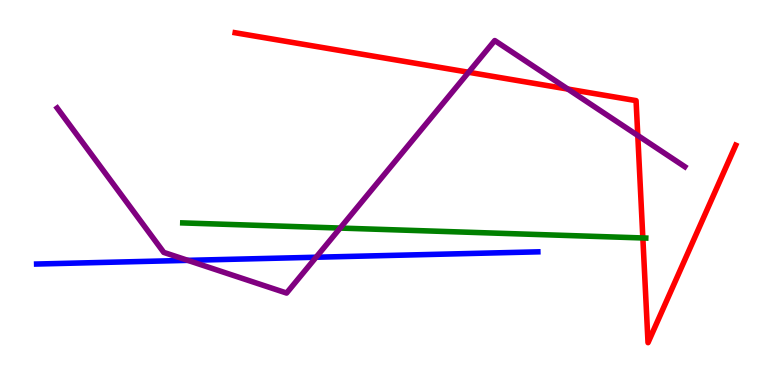[{'lines': ['blue', 'red'], 'intersections': []}, {'lines': ['green', 'red'], 'intersections': [{'x': 8.29, 'y': 3.82}]}, {'lines': ['purple', 'red'], 'intersections': [{'x': 6.05, 'y': 8.12}, {'x': 7.33, 'y': 7.69}, {'x': 8.23, 'y': 6.48}]}, {'lines': ['blue', 'green'], 'intersections': []}, {'lines': ['blue', 'purple'], 'intersections': [{'x': 2.42, 'y': 3.24}, {'x': 4.08, 'y': 3.32}]}, {'lines': ['green', 'purple'], 'intersections': [{'x': 4.39, 'y': 4.08}]}]